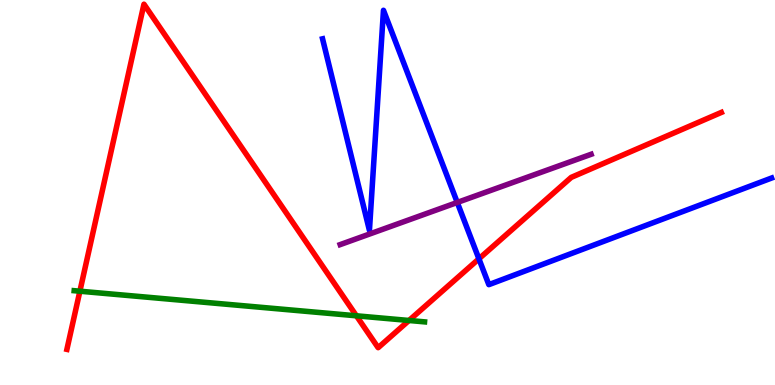[{'lines': ['blue', 'red'], 'intersections': [{'x': 6.18, 'y': 3.28}]}, {'lines': ['green', 'red'], 'intersections': [{'x': 1.03, 'y': 2.44}, {'x': 4.6, 'y': 1.8}, {'x': 5.28, 'y': 1.68}]}, {'lines': ['purple', 'red'], 'intersections': []}, {'lines': ['blue', 'green'], 'intersections': []}, {'lines': ['blue', 'purple'], 'intersections': [{'x': 5.9, 'y': 4.74}]}, {'lines': ['green', 'purple'], 'intersections': []}]